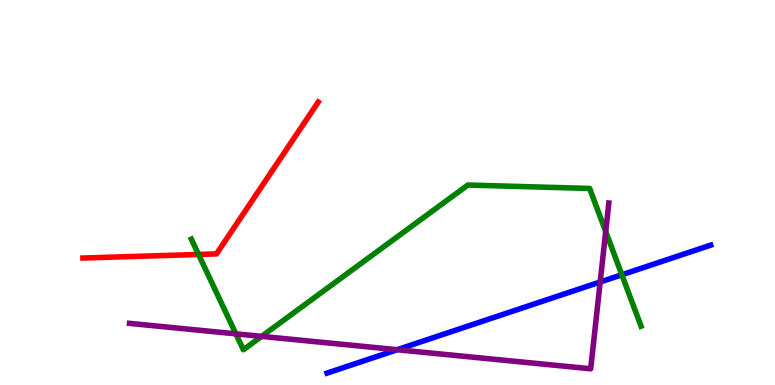[{'lines': ['blue', 'red'], 'intersections': []}, {'lines': ['green', 'red'], 'intersections': [{'x': 2.56, 'y': 3.39}]}, {'lines': ['purple', 'red'], 'intersections': []}, {'lines': ['blue', 'green'], 'intersections': [{'x': 8.02, 'y': 2.86}]}, {'lines': ['blue', 'purple'], 'intersections': [{'x': 5.12, 'y': 0.916}, {'x': 7.74, 'y': 2.68}]}, {'lines': ['green', 'purple'], 'intersections': [{'x': 3.04, 'y': 1.33}, {'x': 3.38, 'y': 1.26}, {'x': 7.82, 'y': 3.99}]}]